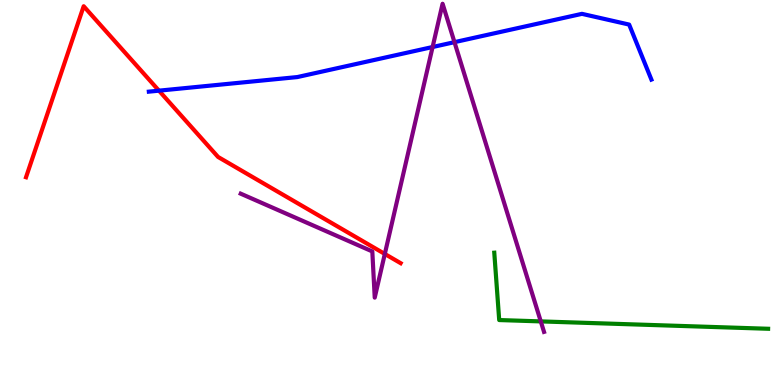[{'lines': ['blue', 'red'], 'intersections': [{'x': 2.05, 'y': 7.65}]}, {'lines': ['green', 'red'], 'intersections': []}, {'lines': ['purple', 'red'], 'intersections': [{'x': 4.97, 'y': 3.4}]}, {'lines': ['blue', 'green'], 'intersections': []}, {'lines': ['blue', 'purple'], 'intersections': [{'x': 5.58, 'y': 8.78}, {'x': 5.86, 'y': 8.9}]}, {'lines': ['green', 'purple'], 'intersections': [{'x': 6.98, 'y': 1.65}]}]